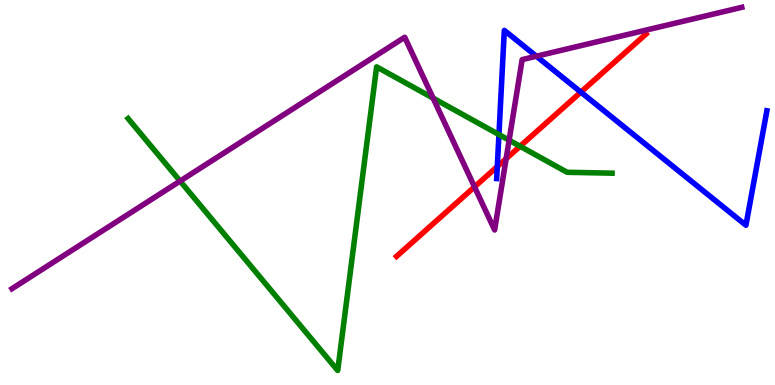[{'lines': ['blue', 'red'], 'intersections': [{'x': 6.42, 'y': 5.67}, {'x': 7.49, 'y': 7.61}]}, {'lines': ['green', 'red'], 'intersections': [{'x': 6.71, 'y': 6.2}]}, {'lines': ['purple', 'red'], 'intersections': [{'x': 6.12, 'y': 5.15}, {'x': 6.53, 'y': 5.88}]}, {'lines': ['blue', 'green'], 'intersections': [{'x': 6.44, 'y': 6.5}]}, {'lines': ['blue', 'purple'], 'intersections': [{'x': 6.92, 'y': 8.54}]}, {'lines': ['green', 'purple'], 'intersections': [{'x': 2.32, 'y': 5.3}, {'x': 5.59, 'y': 7.45}, {'x': 6.57, 'y': 6.36}]}]